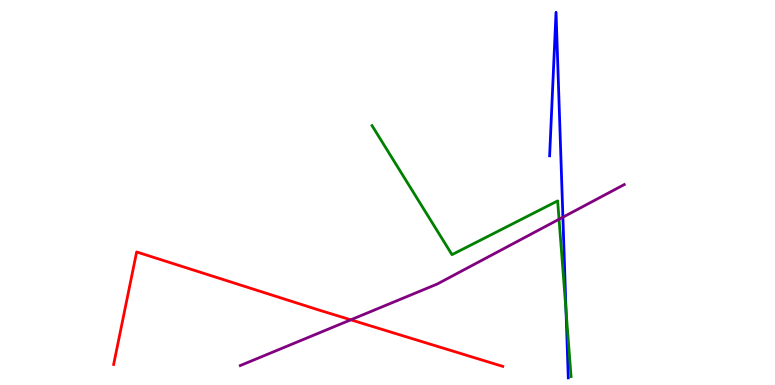[{'lines': ['blue', 'red'], 'intersections': []}, {'lines': ['green', 'red'], 'intersections': []}, {'lines': ['purple', 'red'], 'intersections': [{'x': 4.53, 'y': 1.69}]}, {'lines': ['blue', 'green'], 'intersections': [{'x': 7.3, 'y': 1.93}]}, {'lines': ['blue', 'purple'], 'intersections': [{'x': 7.26, 'y': 4.36}]}, {'lines': ['green', 'purple'], 'intersections': [{'x': 7.21, 'y': 4.31}]}]